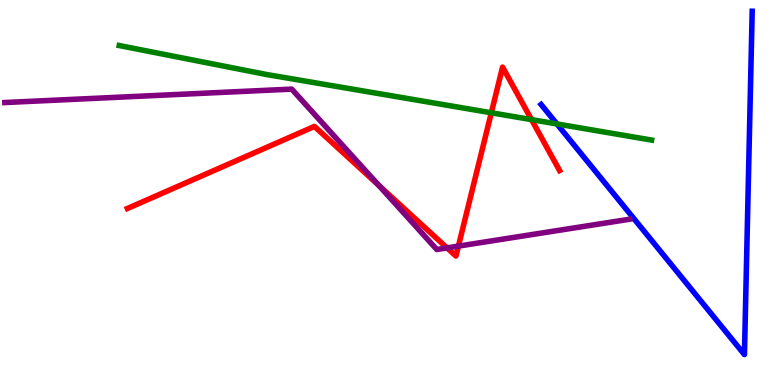[{'lines': ['blue', 'red'], 'intersections': []}, {'lines': ['green', 'red'], 'intersections': [{'x': 6.34, 'y': 7.07}, {'x': 6.86, 'y': 6.89}]}, {'lines': ['purple', 'red'], 'intersections': [{'x': 4.89, 'y': 5.19}, {'x': 5.77, 'y': 3.56}, {'x': 5.91, 'y': 3.61}]}, {'lines': ['blue', 'green'], 'intersections': [{'x': 7.19, 'y': 6.78}]}, {'lines': ['blue', 'purple'], 'intersections': []}, {'lines': ['green', 'purple'], 'intersections': []}]